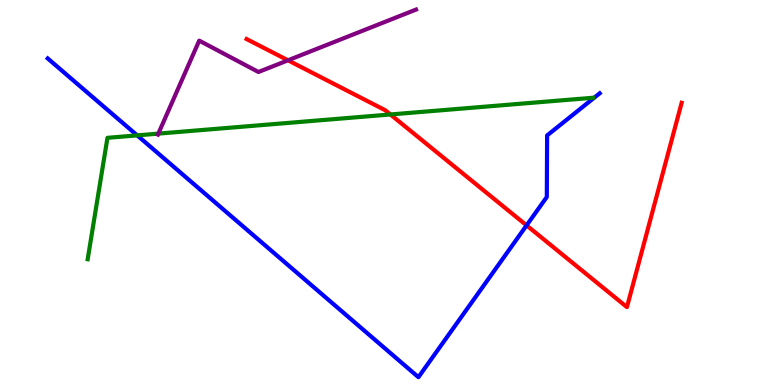[{'lines': ['blue', 'red'], 'intersections': [{'x': 6.79, 'y': 4.15}]}, {'lines': ['green', 'red'], 'intersections': [{'x': 5.04, 'y': 7.03}]}, {'lines': ['purple', 'red'], 'intersections': [{'x': 3.72, 'y': 8.43}]}, {'lines': ['blue', 'green'], 'intersections': [{'x': 1.77, 'y': 6.48}]}, {'lines': ['blue', 'purple'], 'intersections': []}, {'lines': ['green', 'purple'], 'intersections': [{'x': 2.04, 'y': 6.53}]}]